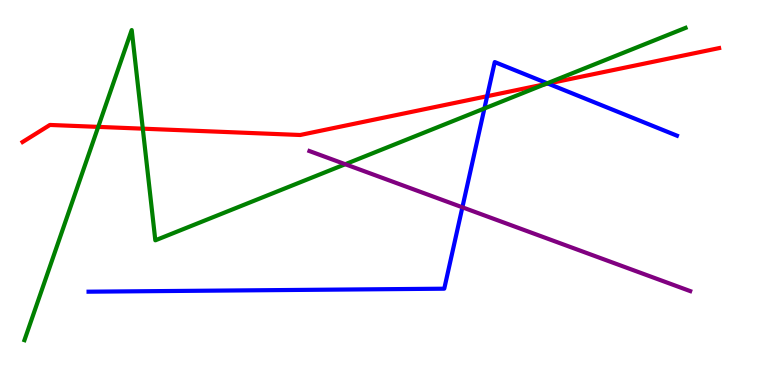[{'lines': ['blue', 'red'], 'intersections': [{'x': 6.29, 'y': 7.5}, {'x': 7.07, 'y': 7.83}]}, {'lines': ['green', 'red'], 'intersections': [{'x': 1.27, 'y': 6.7}, {'x': 1.84, 'y': 6.66}, {'x': 7.03, 'y': 7.81}]}, {'lines': ['purple', 'red'], 'intersections': []}, {'lines': ['blue', 'green'], 'intersections': [{'x': 6.25, 'y': 7.18}, {'x': 7.06, 'y': 7.84}]}, {'lines': ['blue', 'purple'], 'intersections': [{'x': 5.97, 'y': 4.62}]}, {'lines': ['green', 'purple'], 'intersections': [{'x': 4.45, 'y': 5.73}]}]